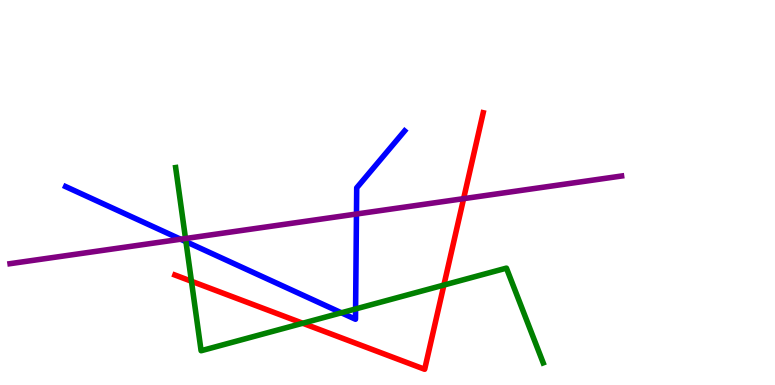[{'lines': ['blue', 'red'], 'intersections': []}, {'lines': ['green', 'red'], 'intersections': [{'x': 2.47, 'y': 2.69}, {'x': 3.91, 'y': 1.6}, {'x': 5.73, 'y': 2.6}]}, {'lines': ['purple', 'red'], 'intersections': [{'x': 5.98, 'y': 4.84}]}, {'lines': ['blue', 'green'], 'intersections': [{'x': 2.4, 'y': 3.72}, {'x': 4.4, 'y': 1.88}, {'x': 4.59, 'y': 1.98}]}, {'lines': ['blue', 'purple'], 'intersections': [{'x': 2.33, 'y': 3.79}, {'x': 4.6, 'y': 4.44}]}, {'lines': ['green', 'purple'], 'intersections': [{'x': 2.39, 'y': 3.8}]}]